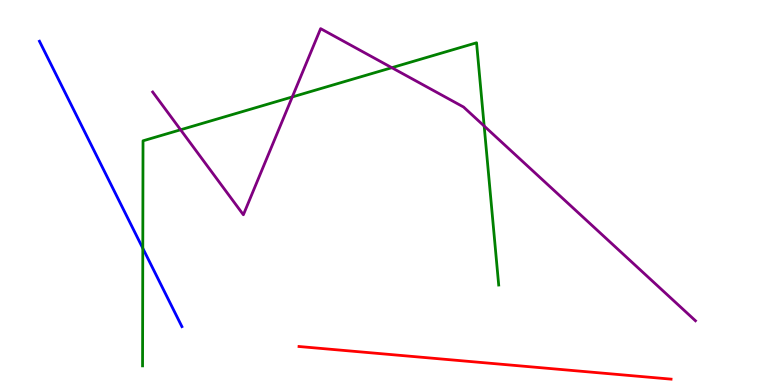[{'lines': ['blue', 'red'], 'intersections': []}, {'lines': ['green', 'red'], 'intersections': []}, {'lines': ['purple', 'red'], 'intersections': []}, {'lines': ['blue', 'green'], 'intersections': [{'x': 1.84, 'y': 3.55}]}, {'lines': ['blue', 'purple'], 'intersections': []}, {'lines': ['green', 'purple'], 'intersections': [{'x': 2.33, 'y': 6.63}, {'x': 3.77, 'y': 7.48}, {'x': 5.06, 'y': 8.24}, {'x': 6.25, 'y': 6.73}]}]